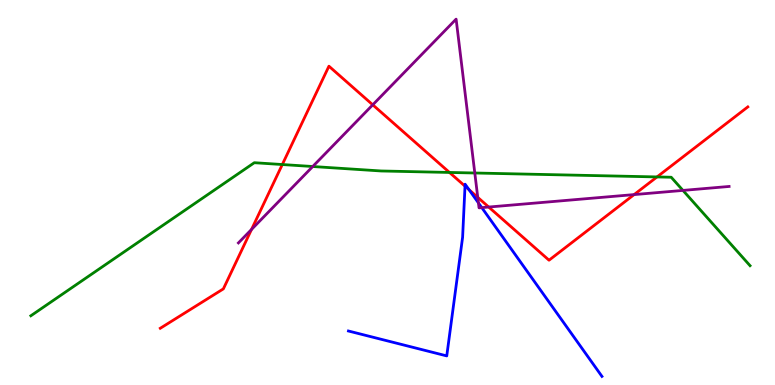[{'lines': ['blue', 'red'], 'intersections': [{'x': 6.0, 'y': 5.16}, {'x': 6.05, 'y': 5.07}]}, {'lines': ['green', 'red'], 'intersections': [{'x': 3.64, 'y': 5.73}, {'x': 5.8, 'y': 5.52}, {'x': 8.48, 'y': 5.4}]}, {'lines': ['purple', 'red'], 'intersections': [{'x': 3.25, 'y': 4.04}, {'x': 4.81, 'y': 7.28}, {'x': 6.16, 'y': 4.87}, {'x': 6.31, 'y': 4.62}, {'x': 8.18, 'y': 4.95}]}, {'lines': ['blue', 'green'], 'intersections': []}, {'lines': ['blue', 'purple'], 'intersections': [{'x': 6.17, 'y': 4.73}, {'x': 6.22, 'y': 4.61}]}, {'lines': ['green', 'purple'], 'intersections': [{'x': 4.04, 'y': 5.67}, {'x': 6.13, 'y': 5.51}, {'x': 8.81, 'y': 5.05}]}]